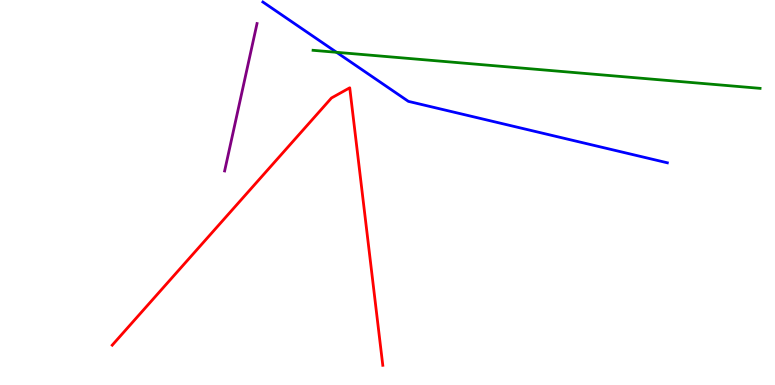[{'lines': ['blue', 'red'], 'intersections': []}, {'lines': ['green', 'red'], 'intersections': []}, {'lines': ['purple', 'red'], 'intersections': []}, {'lines': ['blue', 'green'], 'intersections': [{'x': 4.34, 'y': 8.64}]}, {'lines': ['blue', 'purple'], 'intersections': []}, {'lines': ['green', 'purple'], 'intersections': []}]